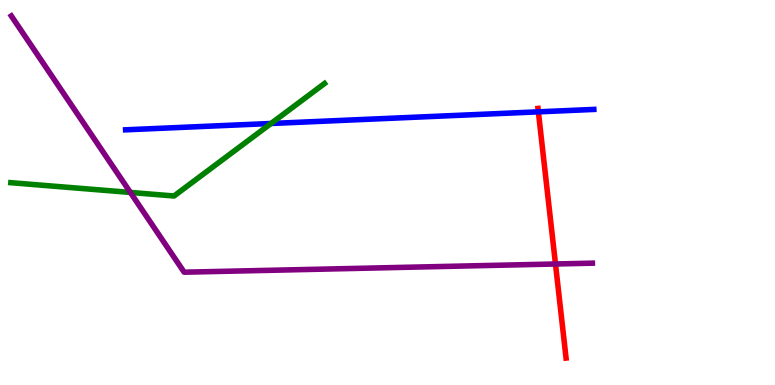[{'lines': ['blue', 'red'], 'intersections': [{'x': 6.95, 'y': 7.1}]}, {'lines': ['green', 'red'], 'intersections': []}, {'lines': ['purple', 'red'], 'intersections': [{'x': 7.17, 'y': 3.14}]}, {'lines': ['blue', 'green'], 'intersections': [{'x': 3.5, 'y': 6.79}]}, {'lines': ['blue', 'purple'], 'intersections': []}, {'lines': ['green', 'purple'], 'intersections': [{'x': 1.68, 'y': 5.0}]}]